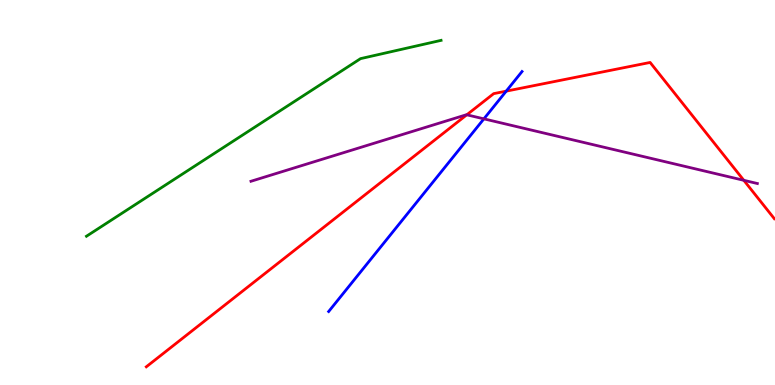[{'lines': ['blue', 'red'], 'intersections': [{'x': 6.53, 'y': 7.63}]}, {'lines': ['green', 'red'], 'intersections': []}, {'lines': ['purple', 'red'], 'intersections': [{'x': 6.02, 'y': 7.02}, {'x': 9.6, 'y': 5.32}]}, {'lines': ['blue', 'green'], 'intersections': []}, {'lines': ['blue', 'purple'], 'intersections': [{'x': 6.24, 'y': 6.91}]}, {'lines': ['green', 'purple'], 'intersections': []}]